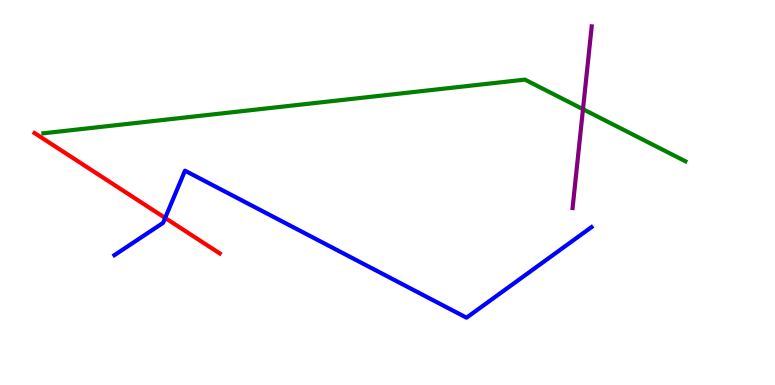[{'lines': ['blue', 'red'], 'intersections': [{'x': 2.13, 'y': 4.34}]}, {'lines': ['green', 'red'], 'intersections': []}, {'lines': ['purple', 'red'], 'intersections': []}, {'lines': ['blue', 'green'], 'intersections': []}, {'lines': ['blue', 'purple'], 'intersections': []}, {'lines': ['green', 'purple'], 'intersections': [{'x': 7.52, 'y': 7.16}]}]